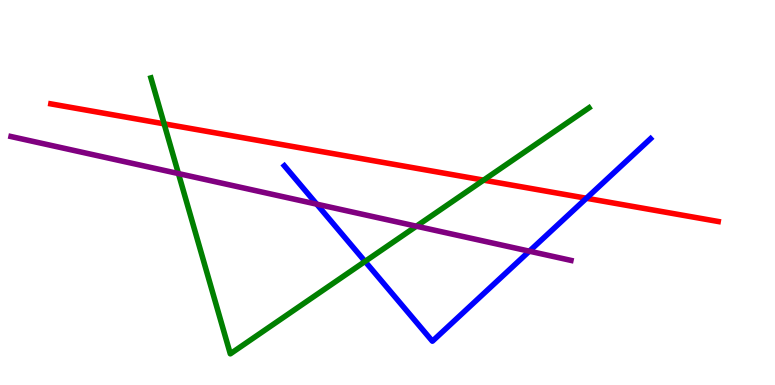[{'lines': ['blue', 'red'], 'intersections': [{'x': 7.57, 'y': 4.85}]}, {'lines': ['green', 'red'], 'intersections': [{'x': 2.12, 'y': 6.78}, {'x': 6.24, 'y': 5.32}]}, {'lines': ['purple', 'red'], 'intersections': []}, {'lines': ['blue', 'green'], 'intersections': [{'x': 4.71, 'y': 3.21}]}, {'lines': ['blue', 'purple'], 'intersections': [{'x': 4.09, 'y': 4.7}, {'x': 6.83, 'y': 3.48}]}, {'lines': ['green', 'purple'], 'intersections': [{'x': 2.3, 'y': 5.49}, {'x': 5.37, 'y': 4.12}]}]